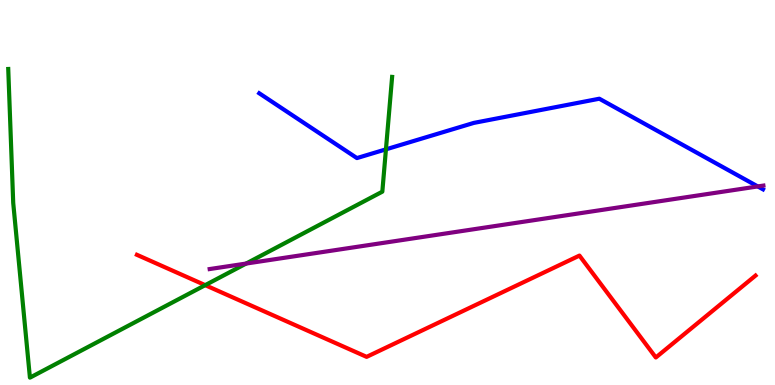[{'lines': ['blue', 'red'], 'intersections': []}, {'lines': ['green', 'red'], 'intersections': [{'x': 2.65, 'y': 2.59}]}, {'lines': ['purple', 'red'], 'intersections': []}, {'lines': ['blue', 'green'], 'intersections': [{'x': 4.98, 'y': 6.12}]}, {'lines': ['blue', 'purple'], 'intersections': [{'x': 9.78, 'y': 5.16}]}, {'lines': ['green', 'purple'], 'intersections': [{'x': 3.18, 'y': 3.15}]}]